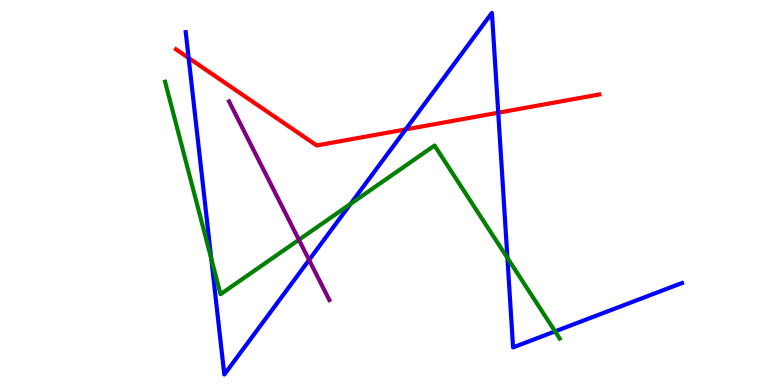[{'lines': ['blue', 'red'], 'intersections': [{'x': 2.43, 'y': 8.49}, {'x': 5.23, 'y': 6.64}, {'x': 6.43, 'y': 7.07}]}, {'lines': ['green', 'red'], 'intersections': []}, {'lines': ['purple', 'red'], 'intersections': []}, {'lines': ['blue', 'green'], 'intersections': [{'x': 2.73, 'y': 3.28}, {'x': 4.52, 'y': 4.7}, {'x': 6.55, 'y': 3.3}, {'x': 7.16, 'y': 1.39}]}, {'lines': ['blue', 'purple'], 'intersections': [{'x': 3.99, 'y': 3.25}]}, {'lines': ['green', 'purple'], 'intersections': [{'x': 3.86, 'y': 3.77}]}]